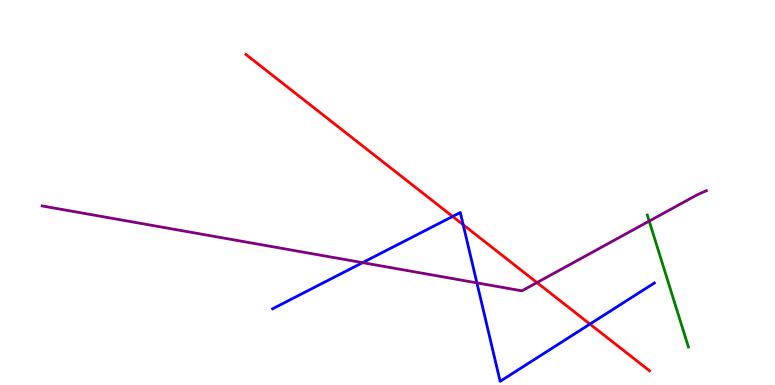[{'lines': ['blue', 'red'], 'intersections': [{'x': 5.84, 'y': 4.38}, {'x': 5.98, 'y': 4.16}, {'x': 7.61, 'y': 1.58}]}, {'lines': ['green', 'red'], 'intersections': []}, {'lines': ['purple', 'red'], 'intersections': [{'x': 6.93, 'y': 2.66}]}, {'lines': ['blue', 'green'], 'intersections': []}, {'lines': ['blue', 'purple'], 'intersections': [{'x': 4.68, 'y': 3.18}, {'x': 6.15, 'y': 2.65}]}, {'lines': ['green', 'purple'], 'intersections': [{'x': 8.38, 'y': 4.26}]}]